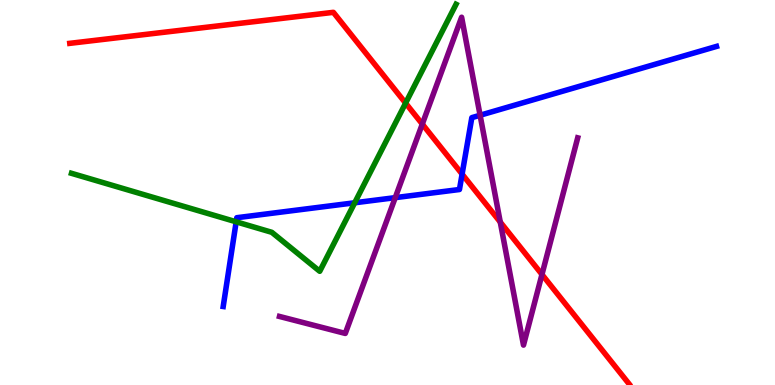[{'lines': ['blue', 'red'], 'intersections': [{'x': 5.96, 'y': 5.48}]}, {'lines': ['green', 'red'], 'intersections': [{'x': 5.23, 'y': 7.32}]}, {'lines': ['purple', 'red'], 'intersections': [{'x': 5.45, 'y': 6.78}, {'x': 6.46, 'y': 4.23}, {'x': 6.99, 'y': 2.87}]}, {'lines': ['blue', 'green'], 'intersections': [{'x': 3.05, 'y': 4.24}, {'x': 4.58, 'y': 4.73}]}, {'lines': ['blue', 'purple'], 'intersections': [{'x': 5.1, 'y': 4.87}, {'x': 6.19, 'y': 7.01}]}, {'lines': ['green', 'purple'], 'intersections': []}]